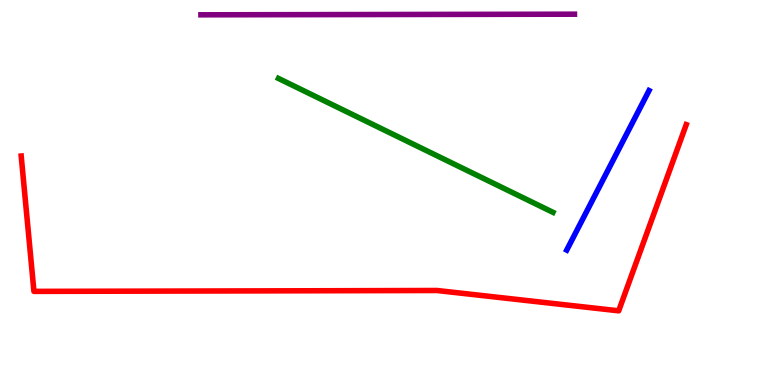[{'lines': ['blue', 'red'], 'intersections': []}, {'lines': ['green', 'red'], 'intersections': []}, {'lines': ['purple', 'red'], 'intersections': []}, {'lines': ['blue', 'green'], 'intersections': []}, {'lines': ['blue', 'purple'], 'intersections': []}, {'lines': ['green', 'purple'], 'intersections': []}]